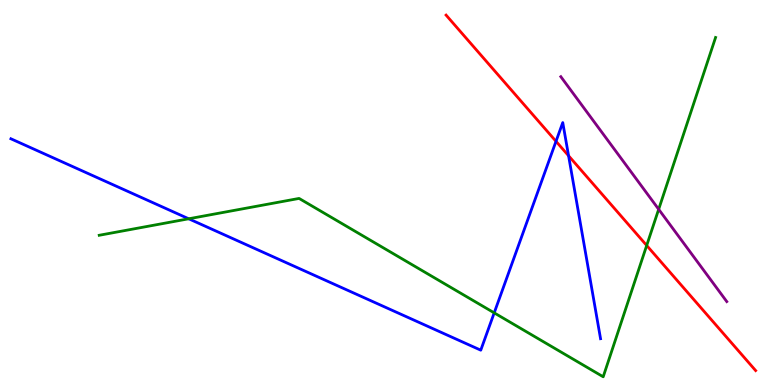[{'lines': ['blue', 'red'], 'intersections': [{'x': 7.17, 'y': 6.33}, {'x': 7.34, 'y': 5.95}]}, {'lines': ['green', 'red'], 'intersections': [{'x': 8.34, 'y': 3.62}]}, {'lines': ['purple', 'red'], 'intersections': []}, {'lines': ['blue', 'green'], 'intersections': [{'x': 2.44, 'y': 4.32}, {'x': 6.38, 'y': 1.87}]}, {'lines': ['blue', 'purple'], 'intersections': []}, {'lines': ['green', 'purple'], 'intersections': [{'x': 8.5, 'y': 4.56}]}]